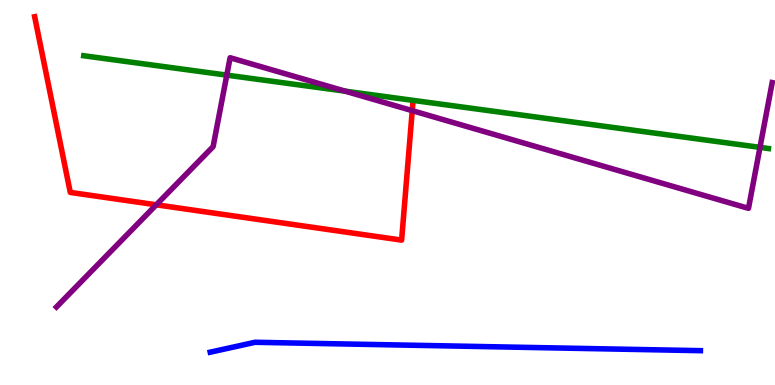[{'lines': ['blue', 'red'], 'intersections': []}, {'lines': ['green', 'red'], 'intersections': []}, {'lines': ['purple', 'red'], 'intersections': [{'x': 2.02, 'y': 4.68}, {'x': 5.32, 'y': 7.13}]}, {'lines': ['blue', 'green'], 'intersections': []}, {'lines': ['blue', 'purple'], 'intersections': []}, {'lines': ['green', 'purple'], 'intersections': [{'x': 2.93, 'y': 8.05}, {'x': 4.45, 'y': 7.63}, {'x': 9.81, 'y': 6.17}]}]